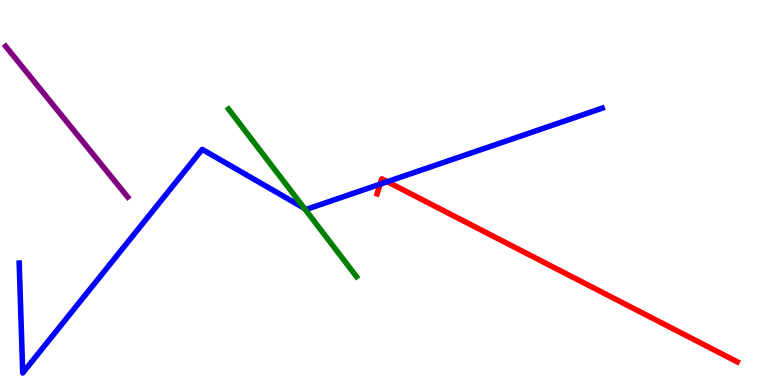[{'lines': ['blue', 'red'], 'intersections': [{'x': 4.9, 'y': 5.22}, {'x': 5.0, 'y': 5.28}]}, {'lines': ['green', 'red'], 'intersections': []}, {'lines': ['purple', 'red'], 'intersections': []}, {'lines': ['blue', 'green'], 'intersections': [{'x': 3.93, 'y': 4.59}]}, {'lines': ['blue', 'purple'], 'intersections': []}, {'lines': ['green', 'purple'], 'intersections': []}]